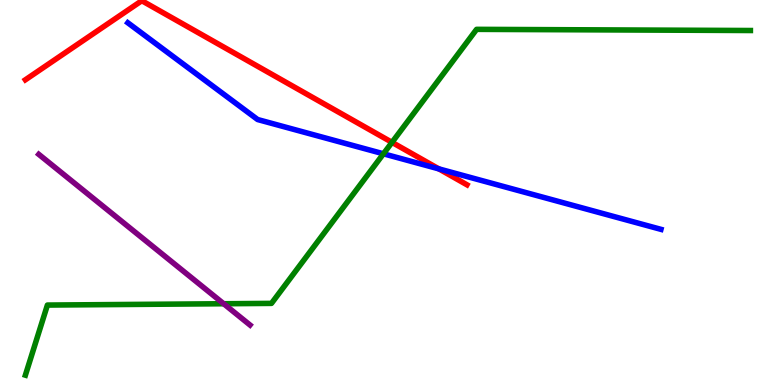[{'lines': ['blue', 'red'], 'intersections': [{'x': 5.66, 'y': 5.61}]}, {'lines': ['green', 'red'], 'intersections': [{'x': 5.06, 'y': 6.3}]}, {'lines': ['purple', 'red'], 'intersections': []}, {'lines': ['blue', 'green'], 'intersections': [{'x': 4.95, 'y': 6.01}]}, {'lines': ['blue', 'purple'], 'intersections': []}, {'lines': ['green', 'purple'], 'intersections': [{'x': 2.89, 'y': 2.11}]}]